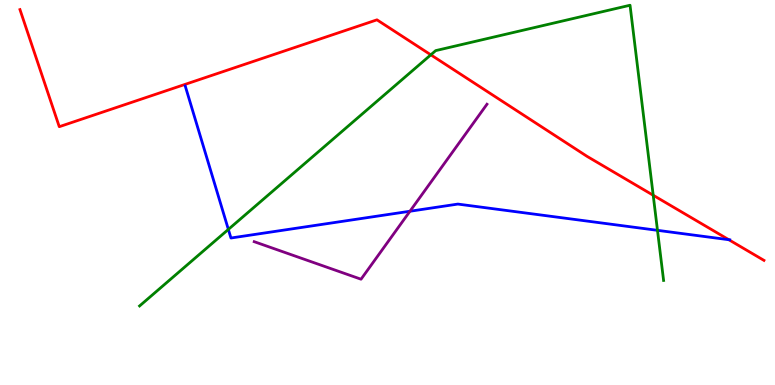[{'lines': ['blue', 'red'], 'intersections': [{'x': 9.4, 'y': 3.77}]}, {'lines': ['green', 'red'], 'intersections': [{'x': 5.56, 'y': 8.58}, {'x': 8.43, 'y': 4.93}]}, {'lines': ['purple', 'red'], 'intersections': []}, {'lines': ['blue', 'green'], 'intersections': [{'x': 2.95, 'y': 4.04}, {'x': 8.48, 'y': 4.02}]}, {'lines': ['blue', 'purple'], 'intersections': [{'x': 5.29, 'y': 4.51}]}, {'lines': ['green', 'purple'], 'intersections': []}]